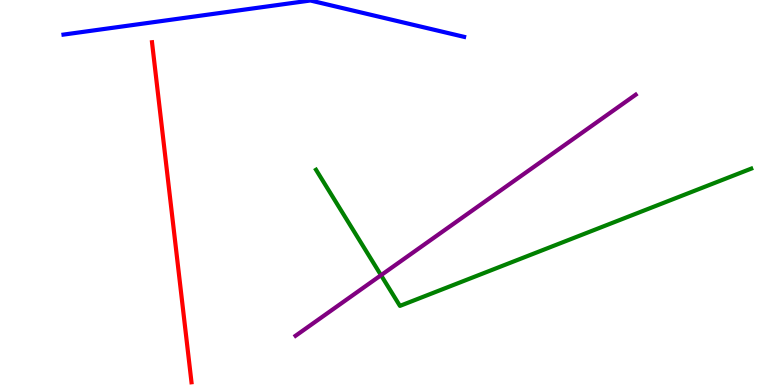[{'lines': ['blue', 'red'], 'intersections': []}, {'lines': ['green', 'red'], 'intersections': []}, {'lines': ['purple', 'red'], 'intersections': []}, {'lines': ['blue', 'green'], 'intersections': []}, {'lines': ['blue', 'purple'], 'intersections': []}, {'lines': ['green', 'purple'], 'intersections': [{'x': 4.92, 'y': 2.85}]}]